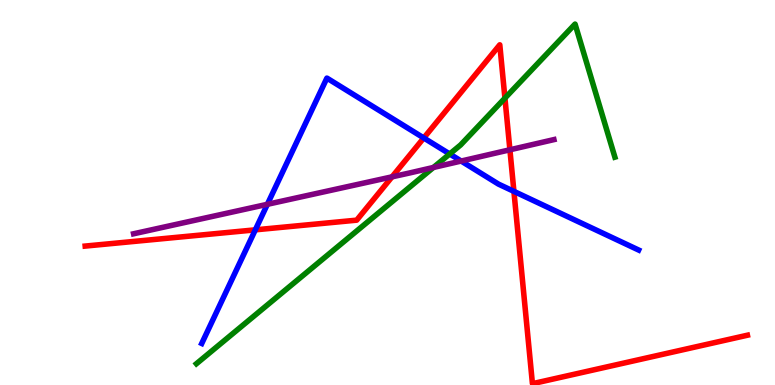[{'lines': ['blue', 'red'], 'intersections': [{'x': 3.29, 'y': 4.03}, {'x': 5.47, 'y': 6.42}, {'x': 6.63, 'y': 5.03}]}, {'lines': ['green', 'red'], 'intersections': [{'x': 6.52, 'y': 7.45}]}, {'lines': ['purple', 'red'], 'intersections': [{'x': 5.06, 'y': 5.41}, {'x': 6.58, 'y': 6.11}]}, {'lines': ['blue', 'green'], 'intersections': [{'x': 5.8, 'y': 6.0}]}, {'lines': ['blue', 'purple'], 'intersections': [{'x': 3.45, 'y': 4.69}, {'x': 5.95, 'y': 5.82}]}, {'lines': ['green', 'purple'], 'intersections': [{'x': 5.59, 'y': 5.65}]}]